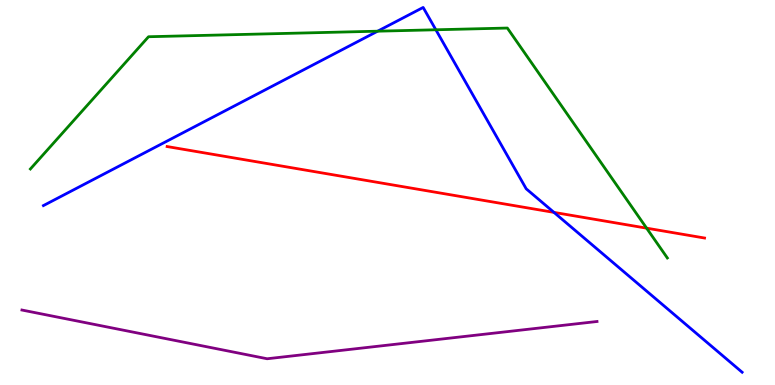[{'lines': ['blue', 'red'], 'intersections': [{'x': 7.15, 'y': 4.48}]}, {'lines': ['green', 'red'], 'intersections': [{'x': 8.34, 'y': 4.07}]}, {'lines': ['purple', 'red'], 'intersections': []}, {'lines': ['blue', 'green'], 'intersections': [{'x': 4.87, 'y': 9.19}, {'x': 5.62, 'y': 9.23}]}, {'lines': ['blue', 'purple'], 'intersections': []}, {'lines': ['green', 'purple'], 'intersections': []}]